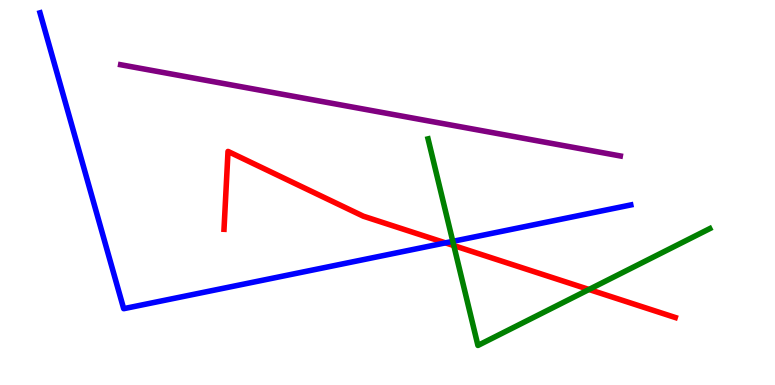[{'lines': ['blue', 'red'], 'intersections': [{'x': 5.75, 'y': 3.69}]}, {'lines': ['green', 'red'], 'intersections': [{'x': 5.86, 'y': 3.62}, {'x': 7.6, 'y': 2.48}]}, {'lines': ['purple', 'red'], 'intersections': []}, {'lines': ['blue', 'green'], 'intersections': [{'x': 5.84, 'y': 3.73}]}, {'lines': ['blue', 'purple'], 'intersections': []}, {'lines': ['green', 'purple'], 'intersections': []}]